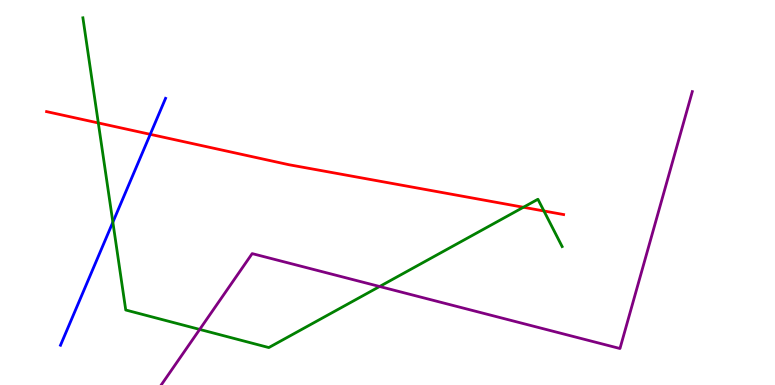[{'lines': ['blue', 'red'], 'intersections': [{'x': 1.94, 'y': 6.51}]}, {'lines': ['green', 'red'], 'intersections': [{'x': 1.27, 'y': 6.81}, {'x': 6.75, 'y': 4.62}, {'x': 7.02, 'y': 4.52}]}, {'lines': ['purple', 'red'], 'intersections': []}, {'lines': ['blue', 'green'], 'intersections': [{'x': 1.46, 'y': 4.23}]}, {'lines': ['blue', 'purple'], 'intersections': []}, {'lines': ['green', 'purple'], 'intersections': [{'x': 2.58, 'y': 1.44}, {'x': 4.9, 'y': 2.56}]}]